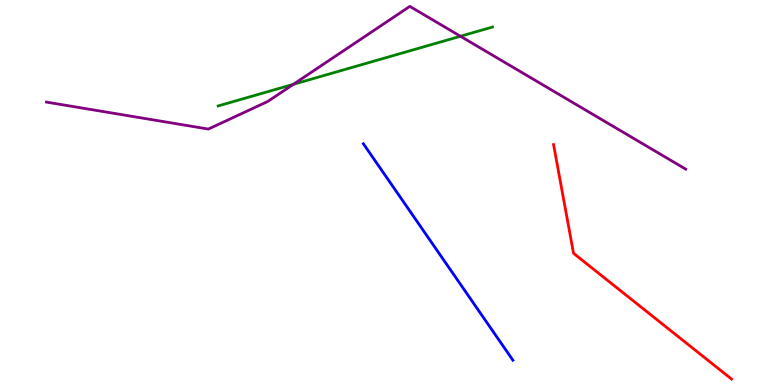[{'lines': ['blue', 'red'], 'intersections': []}, {'lines': ['green', 'red'], 'intersections': []}, {'lines': ['purple', 'red'], 'intersections': []}, {'lines': ['blue', 'green'], 'intersections': []}, {'lines': ['blue', 'purple'], 'intersections': []}, {'lines': ['green', 'purple'], 'intersections': [{'x': 3.79, 'y': 7.81}, {'x': 5.94, 'y': 9.06}]}]